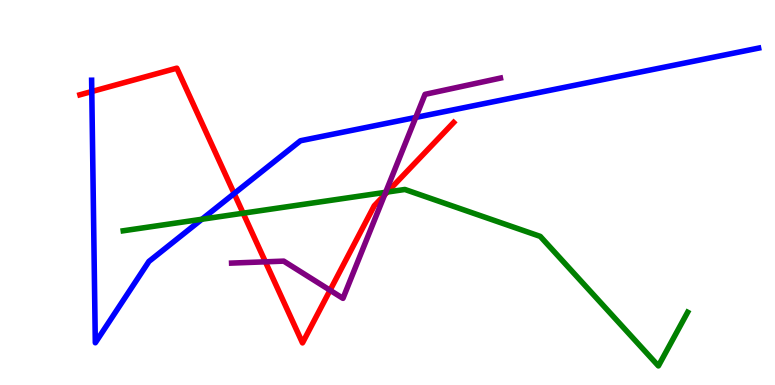[{'lines': ['blue', 'red'], 'intersections': [{'x': 1.18, 'y': 7.62}, {'x': 3.02, 'y': 4.97}]}, {'lines': ['green', 'red'], 'intersections': [{'x': 3.14, 'y': 4.46}, {'x': 5.0, 'y': 5.01}]}, {'lines': ['purple', 'red'], 'intersections': [{'x': 3.42, 'y': 3.2}, {'x': 4.26, 'y': 2.46}, {'x': 4.96, 'y': 4.94}]}, {'lines': ['blue', 'green'], 'intersections': [{'x': 2.61, 'y': 4.31}]}, {'lines': ['blue', 'purple'], 'intersections': [{'x': 5.36, 'y': 6.95}]}, {'lines': ['green', 'purple'], 'intersections': [{'x': 4.98, 'y': 5.01}]}]